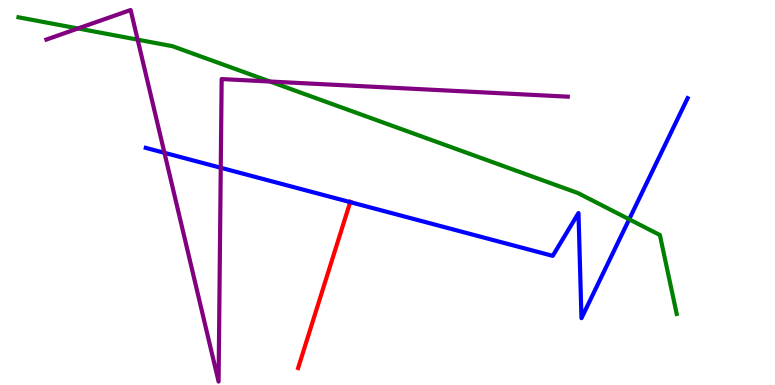[{'lines': ['blue', 'red'], 'intersections': [{'x': 4.52, 'y': 4.75}]}, {'lines': ['green', 'red'], 'intersections': []}, {'lines': ['purple', 'red'], 'intersections': []}, {'lines': ['blue', 'green'], 'intersections': [{'x': 8.12, 'y': 4.3}]}, {'lines': ['blue', 'purple'], 'intersections': [{'x': 2.12, 'y': 6.03}, {'x': 2.85, 'y': 5.64}]}, {'lines': ['green', 'purple'], 'intersections': [{'x': 1.01, 'y': 9.26}, {'x': 1.78, 'y': 8.97}, {'x': 3.48, 'y': 7.88}]}]